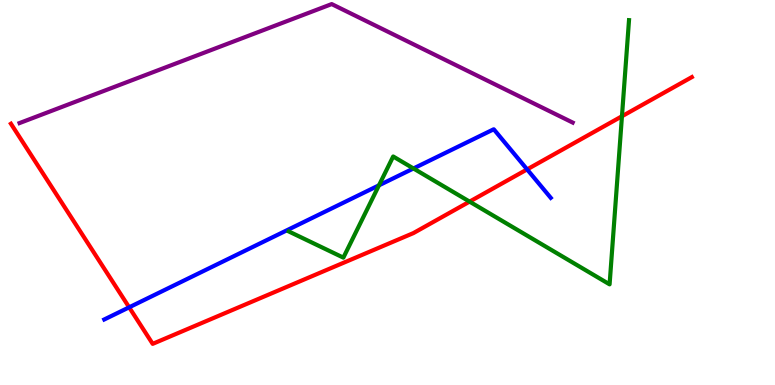[{'lines': ['blue', 'red'], 'intersections': [{'x': 1.67, 'y': 2.02}, {'x': 6.8, 'y': 5.6}]}, {'lines': ['green', 'red'], 'intersections': [{'x': 6.06, 'y': 4.76}, {'x': 8.03, 'y': 6.98}]}, {'lines': ['purple', 'red'], 'intersections': []}, {'lines': ['blue', 'green'], 'intersections': [{'x': 4.89, 'y': 5.19}, {'x': 5.34, 'y': 5.62}]}, {'lines': ['blue', 'purple'], 'intersections': []}, {'lines': ['green', 'purple'], 'intersections': []}]